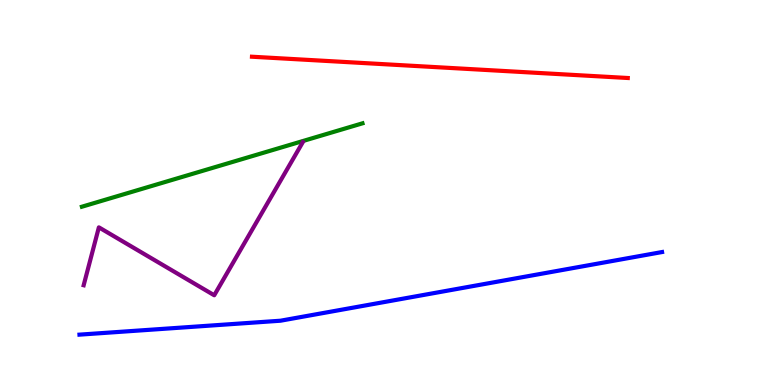[{'lines': ['blue', 'red'], 'intersections': []}, {'lines': ['green', 'red'], 'intersections': []}, {'lines': ['purple', 'red'], 'intersections': []}, {'lines': ['blue', 'green'], 'intersections': []}, {'lines': ['blue', 'purple'], 'intersections': []}, {'lines': ['green', 'purple'], 'intersections': []}]